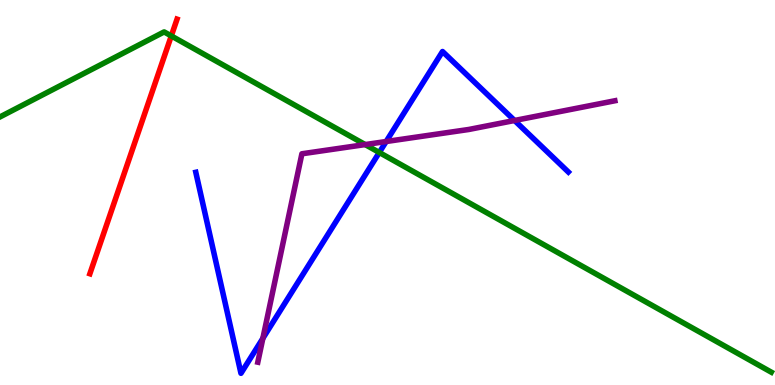[{'lines': ['blue', 'red'], 'intersections': []}, {'lines': ['green', 'red'], 'intersections': [{'x': 2.21, 'y': 9.07}]}, {'lines': ['purple', 'red'], 'intersections': []}, {'lines': ['blue', 'green'], 'intersections': [{'x': 4.89, 'y': 6.04}]}, {'lines': ['blue', 'purple'], 'intersections': [{'x': 3.39, 'y': 1.21}, {'x': 4.98, 'y': 6.32}, {'x': 6.64, 'y': 6.87}]}, {'lines': ['green', 'purple'], 'intersections': [{'x': 4.71, 'y': 6.24}]}]